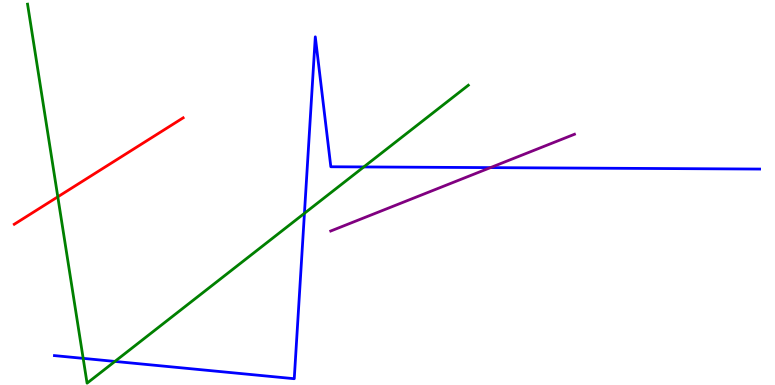[{'lines': ['blue', 'red'], 'intersections': []}, {'lines': ['green', 'red'], 'intersections': [{'x': 0.746, 'y': 4.89}]}, {'lines': ['purple', 'red'], 'intersections': []}, {'lines': ['blue', 'green'], 'intersections': [{'x': 1.07, 'y': 0.692}, {'x': 1.48, 'y': 0.612}, {'x': 3.93, 'y': 4.46}, {'x': 4.69, 'y': 5.66}]}, {'lines': ['blue', 'purple'], 'intersections': [{'x': 6.33, 'y': 5.65}]}, {'lines': ['green', 'purple'], 'intersections': []}]